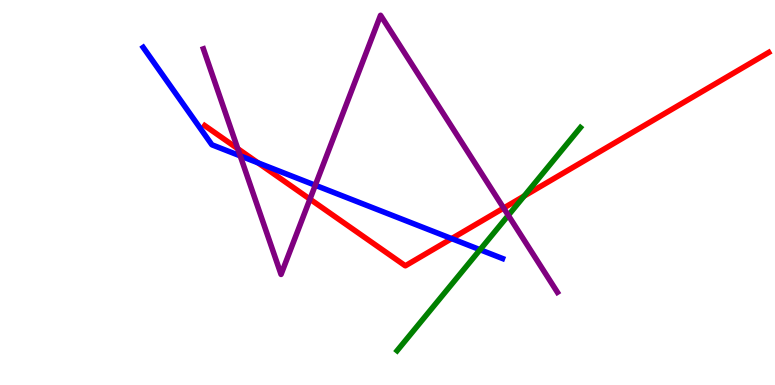[{'lines': ['blue', 'red'], 'intersections': [{'x': 3.33, 'y': 5.77}, {'x': 5.83, 'y': 3.8}]}, {'lines': ['green', 'red'], 'intersections': [{'x': 6.76, 'y': 4.91}]}, {'lines': ['purple', 'red'], 'intersections': [{'x': 3.07, 'y': 6.14}, {'x': 4.0, 'y': 4.83}, {'x': 6.5, 'y': 4.6}]}, {'lines': ['blue', 'green'], 'intersections': [{'x': 6.19, 'y': 3.51}]}, {'lines': ['blue', 'purple'], 'intersections': [{'x': 3.1, 'y': 5.95}, {'x': 4.07, 'y': 5.19}]}, {'lines': ['green', 'purple'], 'intersections': [{'x': 6.56, 'y': 4.41}]}]